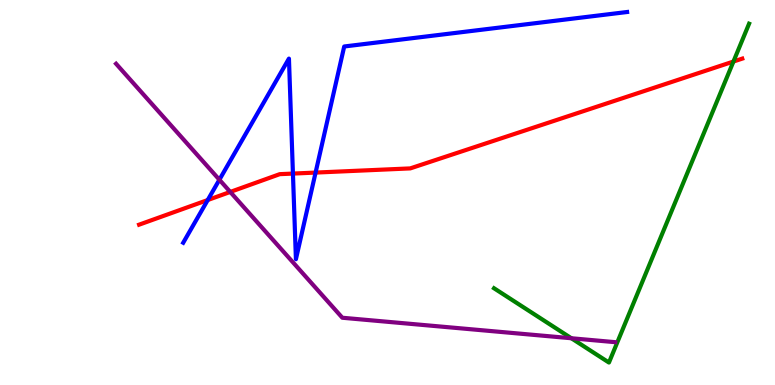[{'lines': ['blue', 'red'], 'intersections': [{'x': 2.68, 'y': 4.8}, {'x': 3.78, 'y': 5.49}, {'x': 4.07, 'y': 5.52}]}, {'lines': ['green', 'red'], 'intersections': [{'x': 9.46, 'y': 8.4}]}, {'lines': ['purple', 'red'], 'intersections': [{'x': 2.97, 'y': 5.01}]}, {'lines': ['blue', 'green'], 'intersections': []}, {'lines': ['blue', 'purple'], 'intersections': [{'x': 2.83, 'y': 5.33}]}, {'lines': ['green', 'purple'], 'intersections': [{'x': 7.37, 'y': 1.21}]}]